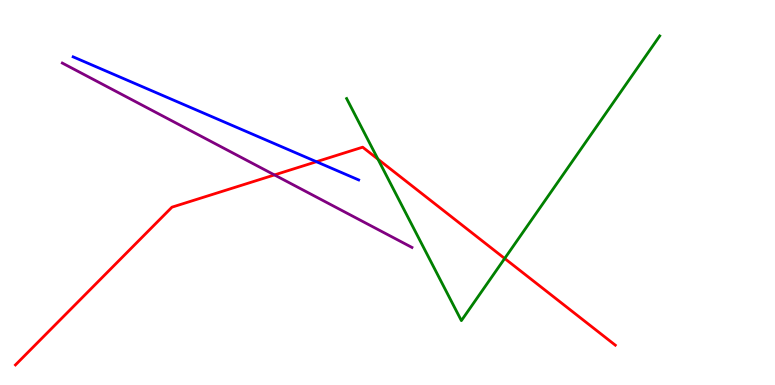[{'lines': ['blue', 'red'], 'intersections': [{'x': 4.08, 'y': 5.8}]}, {'lines': ['green', 'red'], 'intersections': [{'x': 4.88, 'y': 5.87}, {'x': 6.51, 'y': 3.29}]}, {'lines': ['purple', 'red'], 'intersections': [{'x': 3.54, 'y': 5.46}]}, {'lines': ['blue', 'green'], 'intersections': []}, {'lines': ['blue', 'purple'], 'intersections': []}, {'lines': ['green', 'purple'], 'intersections': []}]